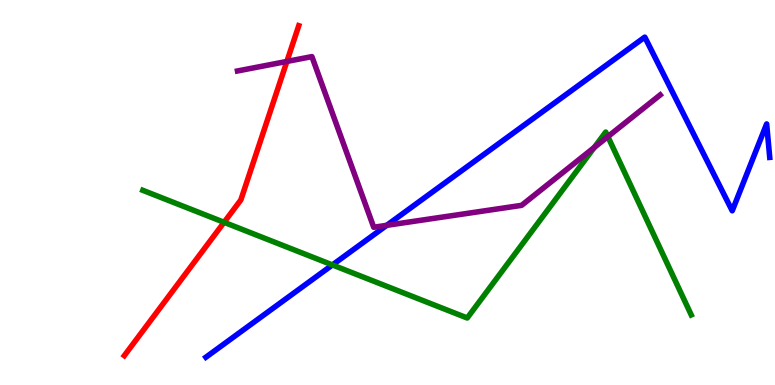[{'lines': ['blue', 'red'], 'intersections': []}, {'lines': ['green', 'red'], 'intersections': [{'x': 2.89, 'y': 4.23}]}, {'lines': ['purple', 'red'], 'intersections': [{'x': 3.7, 'y': 8.4}]}, {'lines': ['blue', 'green'], 'intersections': [{'x': 4.29, 'y': 3.12}]}, {'lines': ['blue', 'purple'], 'intersections': [{'x': 4.99, 'y': 4.15}]}, {'lines': ['green', 'purple'], 'intersections': [{'x': 7.67, 'y': 6.17}, {'x': 7.84, 'y': 6.45}]}]